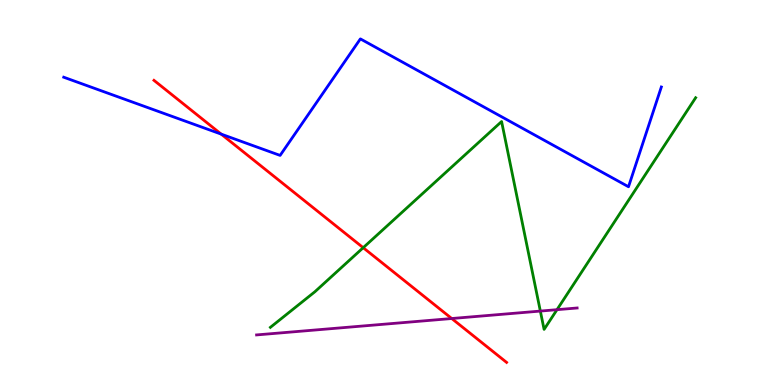[{'lines': ['blue', 'red'], 'intersections': [{'x': 2.85, 'y': 6.52}]}, {'lines': ['green', 'red'], 'intersections': [{'x': 4.69, 'y': 3.57}]}, {'lines': ['purple', 'red'], 'intersections': [{'x': 5.83, 'y': 1.73}]}, {'lines': ['blue', 'green'], 'intersections': []}, {'lines': ['blue', 'purple'], 'intersections': []}, {'lines': ['green', 'purple'], 'intersections': [{'x': 6.97, 'y': 1.92}, {'x': 7.19, 'y': 1.96}]}]